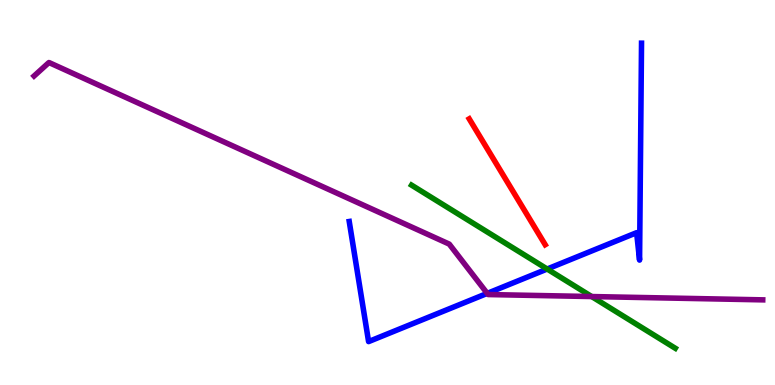[{'lines': ['blue', 'red'], 'intersections': []}, {'lines': ['green', 'red'], 'intersections': []}, {'lines': ['purple', 'red'], 'intersections': []}, {'lines': ['blue', 'green'], 'intersections': [{'x': 7.06, 'y': 3.01}]}, {'lines': ['blue', 'purple'], 'intersections': [{'x': 6.29, 'y': 2.38}]}, {'lines': ['green', 'purple'], 'intersections': [{'x': 7.63, 'y': 2.3}]}]